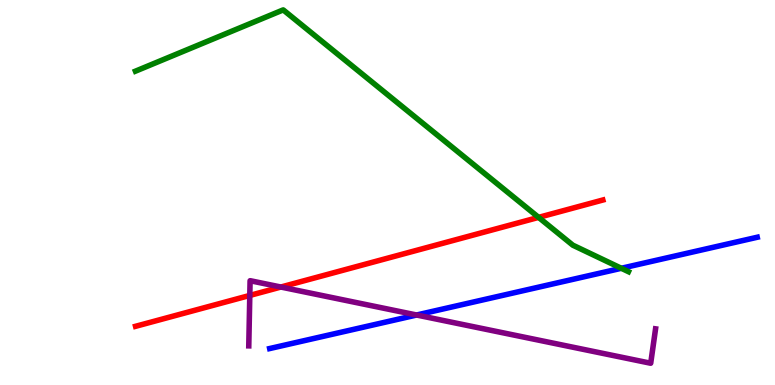[{'lines': ['blue', 'red'], 'intersections': []}, {'lines': ['green', 'red'], 'intersections': [{'x': 6.95, 'y': 4.35}]}, {'lines': ['purple', 'red'], 'intersections': [{'x': 3.22, 'y': 2.33}, {'x': 3.62, 'y': 2.54}]}, {'lines': ['blue', 'green'], 'intersections': [{'x': 8.02, 'y': 3.03}]}, {'lines': ['blue', 'purple'], 'intersections': [{'x': 5.38, 'y': 1.82}]}, {'lines': ['green', 'purple'], 'intersections': []}]